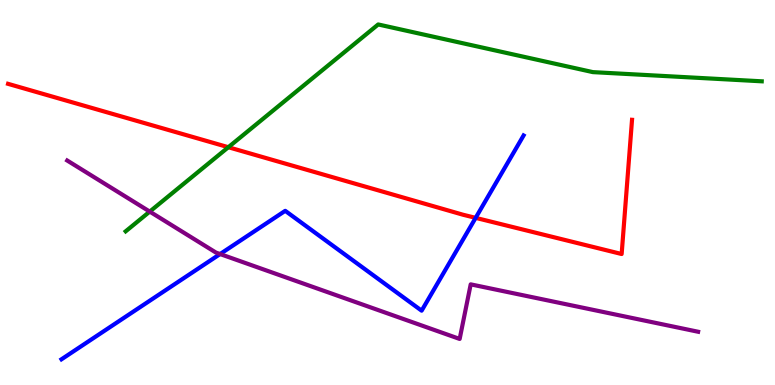[{'lines': ['blue', 'red'], 'intersections': [{'x': 6.14, 'y': 4.34}]}, {'lines': ['green', 'red'], 'intersections': [{'x': 2.95, 'y': 6.18}]}, {'lines': ['purple', 'red'], 'intersections': []}, {'lines': ['blue', 'green'], 'intersections': []}, {'lines': ['blue', 'purple'], 'intersections': [{'x': 2.84, 'y': 3.4}]}, {'lines': ['green', 'purple'], 'intersections': [{'x': 1.93, 'y': 4.5}]}]